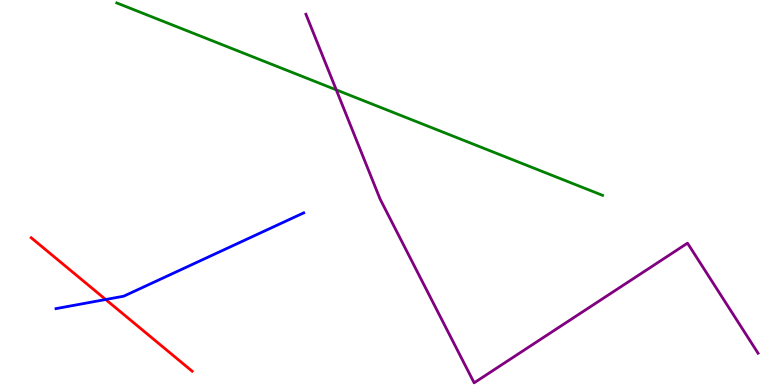[{'lines': ['blue', 'red'], 'intersections': [{'x': 1.36, 'y': 2.22}]}, {'lines': ['green', 'red'], 'intersections': []}, {'lines': ['purple', 'red'], 'intersections': []}, {'lines': ['blue', 'green'], 'intersections': []}, {'lines': ['blue', 'purple'], 'intersections': []}, {'lines': ['green', 'purple'], 'intersections': [{'x': 4.34, 'y': 7.67}]}]